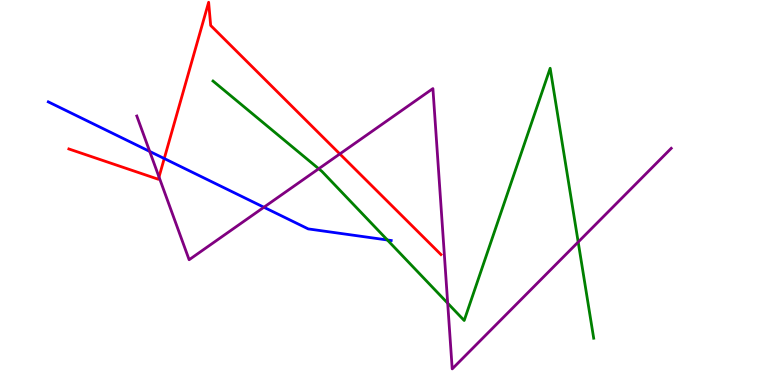[{'lines': ['blue', 'red'], 'intersections': [{'x': 2.12, 'y': 5.88}]}, {'lines': ['green', 'red'], 'intersections': []}, {'lines': ['purple', 'red'], 'intersections': [{'x': 2.05, 'y': 5.4}, {'x': 4.38, 'y': 6.0}]}, {'lines': ['blue', 'green'], 'intersections': [{'x': 5.0, 'y': 3.77}]}, {'lines': ['blue', 'purple'], 'intersections': [{'x': 1.93, 'y': 6.07}, {'x': 3.41, 'y': 4.62}]}, {'lines': ['green', 'purple'], 'intersections': [{'x': 4.11, 'y': 5.62}, {'x': 5.78, 'y': 2.12}, {'x': 7.46, 'y': 3.71}]}]